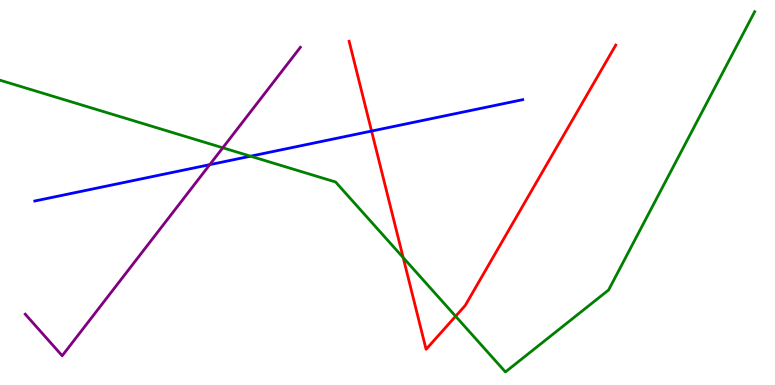[{'lines': ['blue', 'red'], 'intersections': [{'x': 4.79, 'y': 6.6}]}, {'lines': ['green', 'red'], 'intersections': [{'x': 5.2, 'y': 3.31}, {'x': 5.88, 'y': 1.79}]}, {'lines': ['purple', 'red'], 'intersections': []}, {'lines': ['blue', 'green'], 'intersections': [{'x': 3.23, 'y': 5.94}]}, {'lines': ['blue', 'purple'], 'intersections': [{'x': 2.71, 'y': 5.72}]}, {'lines': ['green', 'purple'], 'intersections': [{'x': 2.87, 'y': 6.16}]}]